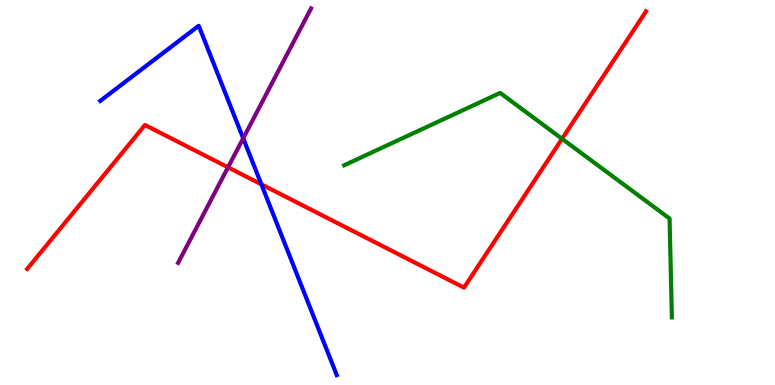[{'lines': ['blue', 'red'], 'intersections': [{'x': 3.37, 'y': 5.21}]}, {'lines': ['green', 'red'], 'intersections': [{'x': 7.25, 'y': 6.39}]}, {'lines': ['purple', 'red'], 'intersections': [{'x': 2.94, 'y': 5.65}]}, {'lines': ['blue', 'green'], 'intersections': []}, {'lines': ['blue', 'purple'], 'intersections': [{'x': 3.14, 'y': 6.41}]}, {'lines': ['green', 'purple'], 'intersections': []}]